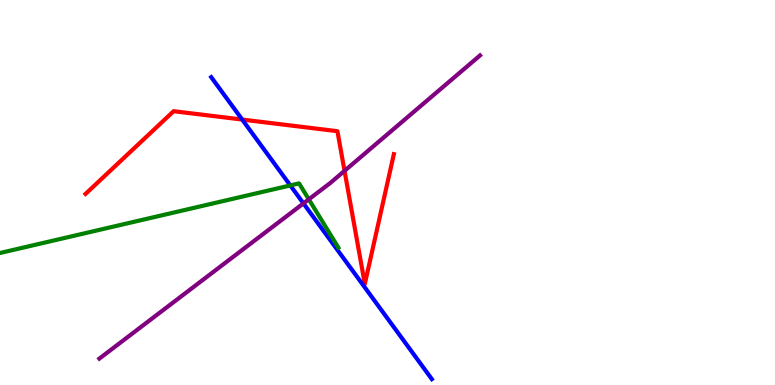[{'lines': ['blue', 'red'], 'intersections': [{'x': 3.13, 'y': 6.89}]}, {'lines': ['green', 'red'], 'intersections': []}, {'lines': ['purple', 'red'], 'intersections': [{'x': 4.45, 'y': 5.56}]}, {'lines': ['blue', 'green'], 'intersections': [{'x': 3.75, 'y': 5.18}]}, {'lines': ['blue', 'purple'], 'intersections': [{'x': 3.92, 'y': 4.72}]}, {'lines': ['green', 'purple'], 'intersections': [{'x': 3.98, 'y': 4.82}]}]